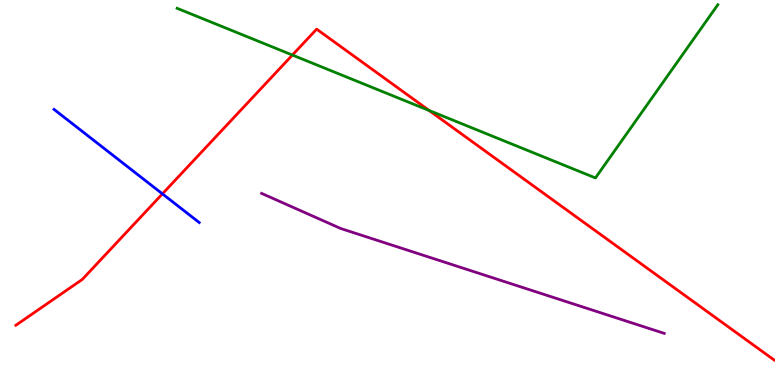[{'lines': ['blue', 'red'], 'intersections': [{'x': 2.1, 'y': 4.96}]}, {'lines': ['green', 'red'], 'intersections': [{'x': 3.77, 'y': 8.57}, {'x': 5.54, 'y': 7.13}]}, {'lines': ['purple', 'red'], 'intersections': []}, {'lines': ['blue', 'green'], 'intersections': []}, {'lines': ['blue', 'purple'], 'intersections': []}, {'lines': ['green', 'purple'], 'intersections': []}]